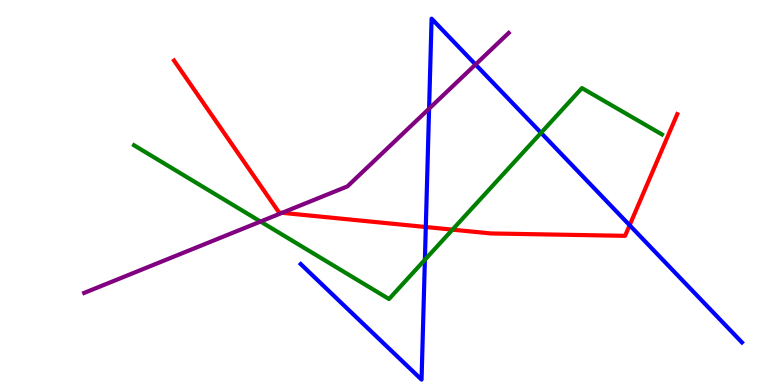[{'lines': ['blue', 'red'], 'intersections': [{'x': 5.49, 'y': 4.1}, {'x': 8.12, 'y': 4.15}]}, {'lines': ['green', 'red'], 'intersections': [{'x': 5.84, 'y': 4.04}]}, {'lines': ['purple', 'red'], 'intersections': [{'x': 3.64, 'y': 4.47}]}, {'lines': ['blue', 'green'], 'intersections': [{'x': 5.48, 'y': 3.25}, {'x': 6.98, 'y': 6.55}]}, {'lines': ['blue', 'purple'], 'intersections': [{'x': 5.54, 'y': 7.18}, {'x': 6.14, 'y': 8.32}]}, {'lines': ['green', 'purple'], 'intersections': [{'x': 3.36, 'y': 4.25}]}]